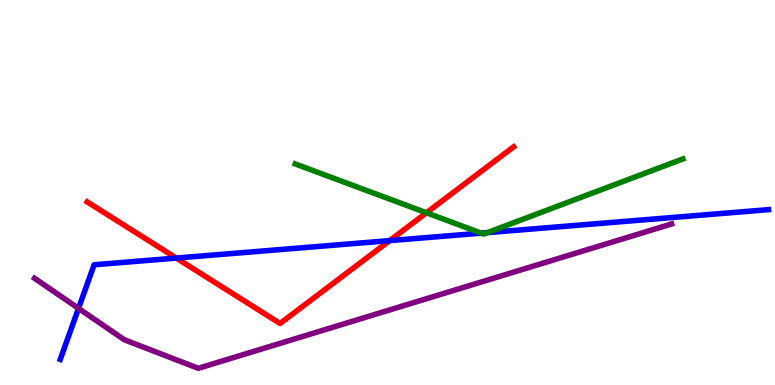[{'lines': ['blue', 'red'], 'intersections': [{'x': 2.28, 'y': 3.3}, {'x': 5.03, 'y': 3.75}]}, {'lines': ['green', 'red'], 'intersections': [{'x': 5.5, 'y': 4.47}]}, {'lines': ['purple', 'red'], 'intersections': []}, {'lines': ['blue', 'green'], 'intersections': [{'x': 6.21, 'y': 3.94}, {'x': 6.29, 'y': 3.96}]}, {'lines': ['blue', 'purple'], 'intersections': [{'x': 1.01, 'y': 1.99}]}, {'lines': ['green', 'purple'], 'intersections': []}]